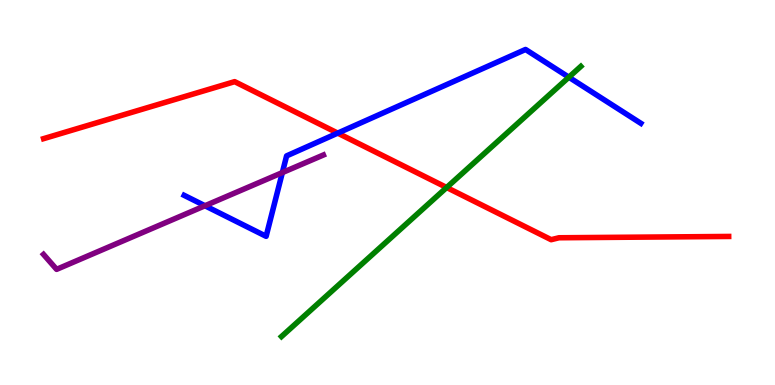[{'lines': ['blue', 'red'], 'intersections': [{'x': 4.36, 'y': 6.54}]}, {'lines': ['green', 'red'], 'intersections': [{'x': 5.76, 'y': 5.13}]}, {'lines': ['purple', 'red'], 'intersections': []}, {'lines': ['blue', 'green'], 'intersections': [{'x': 7.34, 'y': 7.99}]}, {'lines': ['blue', 'purple'], 'intersections': [{'x': 2.64, 'y': 4.66}, {'x': 3.64, 'y': 5.52}]}, {'lines': ['green', 'purple'], 'intersections': []}]